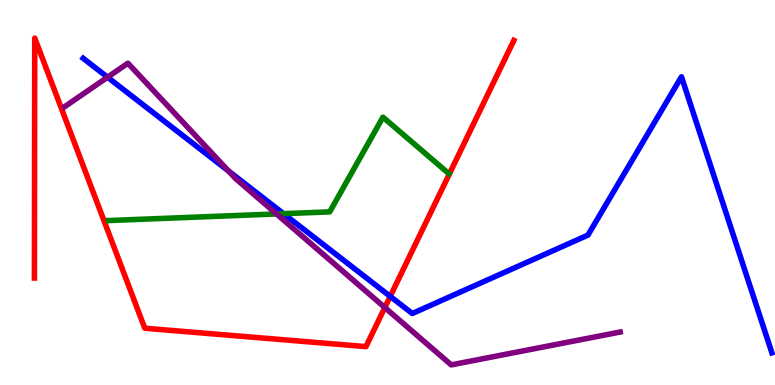[{'lines': ['blue', 'red'], 'intersections': [{'x': 5.04, 'y': 2.3}]}, {'lines': ['green', 'red'], 'intersections': []}, {'lines': ['purple', 'red'], 'intersections': [{'x': 4.97, 'y': 2.01}]}, {'lines': ['blue', 'green'], 'intersections': [{'x': 3.66, 'y': 4.45}]}, {'lines': ['blue', 'purple'], 'intersections': [{'x': 1.39, 'y': 7.99}, {'x': 2.95, 'y': 5.56}]}, {'lines': ['green', 'purple'], 'intersections': [{'x': 3.57, 'y': 4.44}]}]